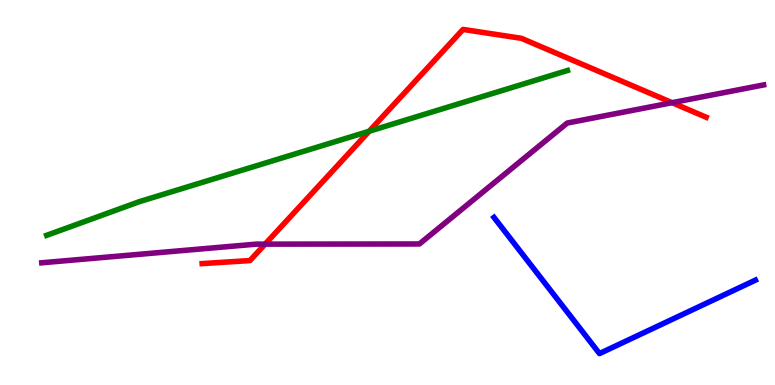[{'lines': ['blue', 'red'], 'intersections': []}, {'lines': ['green', 'red'], 'intersections': [{'x': 4.76, 'y': 6.59}]}, {'lines': ['purple', 'red'], 'intersections': [{'x': 3.42, 'y': 3.66}, {'x': 8.67, 'y': 7.33}]}, {'lines': ['blue', 'green'], 'intersections': []}, {'lines': ['blue', 'purple'], 'intersections': []}, {'lines': ['green', 'purple'], 'intersections': []}]